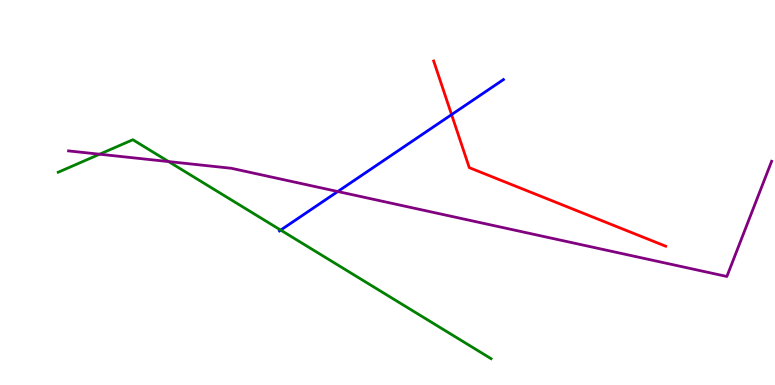[{'lines': ['blue', 'red'], 'intersections': [{'x': 5.83, 'y': 7.02}]}, {'lines': ['green', 'red'], 'intersections': []}, {'lines': ['purple', 'red'], 'intersections': []}, {'lines': ['blue', 'green'], 'intersections': [{'x': 3.62, 'y': 4.02}]}, {'lines': ['blue', 'purple'], 'intersections': [{'x': 4.36, 'y': 5.03}]}, {'lines': ['green', 'purple'], 'intersections': [{'x': 1.29, 'y': 5.99}, {'x': 2.18, 'y': 5.8}]}]